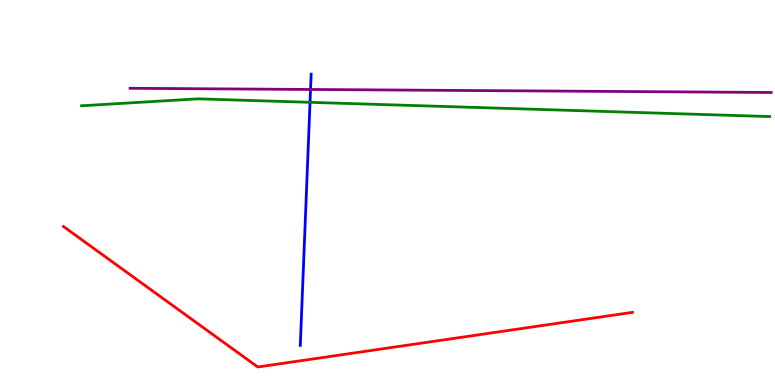[{'lines': ['blue', 'red'], 'intersections': []}, {'lines': ['green', 'red'], 'intersections': []}, {'lines': ['purple', 'red'], 'intersections': []}, {'lines': ['blue', 'green'], 'intersections': [{'x': 4.0, 'y': 7.34}]}, {'lines': ['blue', 'purple'], 'intersections': [{'x': 4.01, 'y': 7.68}]}, {'lines': ['green', 'purple'], 'intersections': []}]